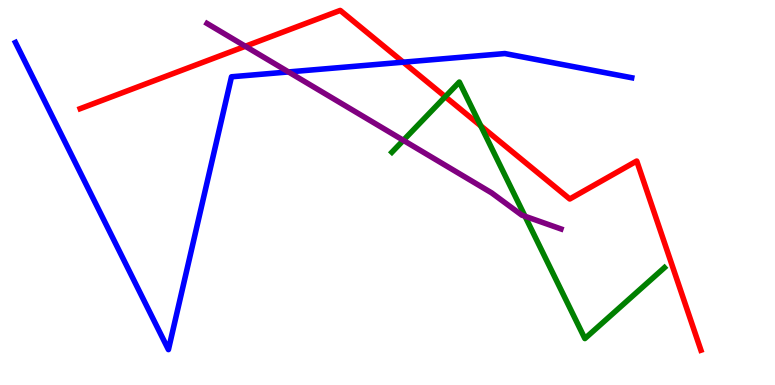[{'lines': ['blue', 'red'], 'intersections': [{'x': 5.2, 'y': 8.38}]}, {'lines': ['green', 'red'], 'intersections': [{'x': 5.75, 'y': 7.49}, {'x': 6.2, 'y': 6.73}]}, {'lines': ['purple', 'red'], 'intersections': [{'x': 3.17, 'y': 8.8}]}, {'lines': ['blue', 'green'], 'intersections': []}, {'lines': ['blue', 'purple'], 'intersections': [{'x': 3.72, 'y': 8.13}]}, {'lines': ['green', 'purple'], 'intersections': [{'x': 5.2, 'y': 6.36}, {'x': 6.77, 'y': 4.38}]}]